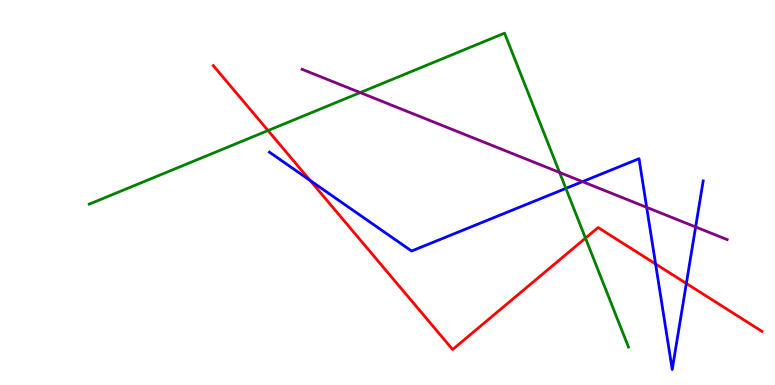[{'lines': ['blue', 'red'], 'intersections': [{'x': 4.0, 'y': 5.31}, {'x': 8.46, 'y': 3.14}, {'x': 8.86, 'y': 2.64}]}, {'lines': ['green', 'red'], 'intersections': [{'x': 3.46, 'y': 6.61}, {'x': 7.55, 'y': 3.81}]}, {'lines': ['purple', 'red'], 'intersections': []}, {'lines': ['blue', 'green'], 'intersections': [{'x': 7.3, 'y': 5.11}]}, {'lines': ['blue', 'purple'], 'intersections': [{'x': 7.52, 'y': 5.28}, {'x': 8.34, 'y': 4.61}, {'x': 8.98, 'y': 4.1}]}, {'lines': ['green', 'purple'], 'intersections': [{'x': 4.65, 'y': 7.6}, {'x': 7.22, 'y': 5.52}]}]